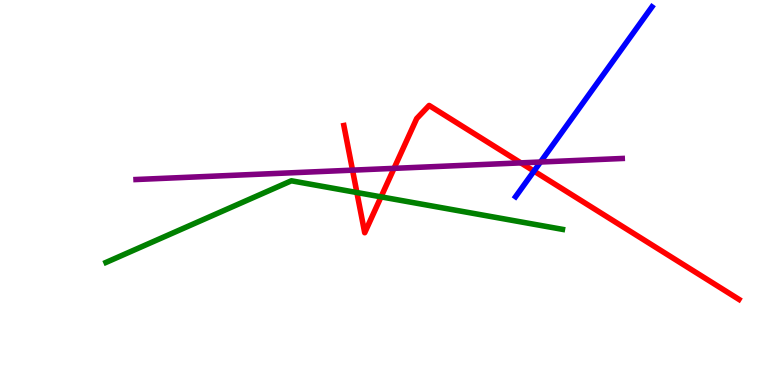[{'lines': ['blue', 'red'], 'intersections': [{'x': 6.89, 'y': 5.56}]}, {'lines': ['green', 'red'], 'intersections': [{'x': 4.61, 'y': 5.0}, {'x': 4.92, 'y': 4.89}]}, {'lines': ['purple', 'red'], 'intersections': [{'x': 4.55, 'y': 5.58}, {'x': 5.08, 'y': 5.63}, {'x': 6.72, 'y': 5.77}]}, {'lines': ['blue', 'green'], 'intersections': []}, {'lines': ['blue', 'purple'], 'intersections': [{'x': 6.97, 'y': 5.79}]}, {'lines': ['green', 'purple'], 'intersections': []}]